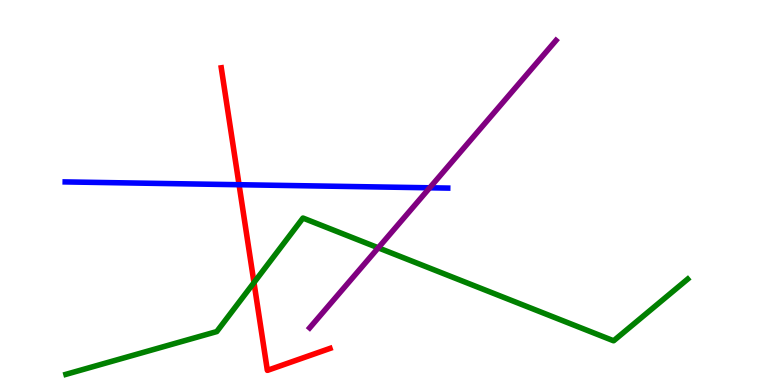[{'lines': ['blue', 'red'], 'intersections': [{'x': 3.08, 'y': 5.2}]}, {'lines': ['green', 'red'], 'intersections': [{'x': 3.28, 'y': 2.66}]}, {'lines': ['purple', 'red'], 'intersections': []}, {'lines': ['blue', 'green'], 'intersections': []}, {'lines': ['blue', 'purple'], 'intersections': [{'x': 5.54, 'y': 5.12}]}, {'lines': ['green', 'purple'], 'intersections': [{'x': 4.88, 'y': 3.56}]}]